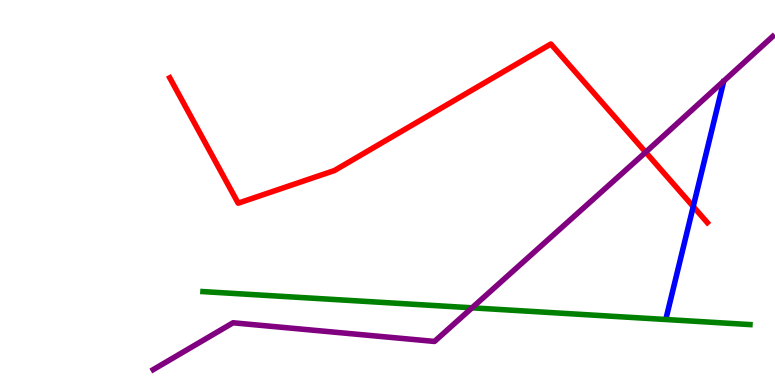[{'lines': ['blue', 'red'], 'intersections': [{'x': 8.95, 'y': 4.64}]}, {'lines': ['green', 'red'], 'intersections': []}, {'lines': ['purple', 'red'], 'intersections': [{'x': 8.33, 'y': 6.05}]}, {'lines': ['blue', 'green'], 'intersections': []}, {'lines': ['blue', 'purple'], 'intersections': []}, {'lines': ['green', 'purple'], 'intersections': [{'x': 6.09, 'y': 2.0}]}]